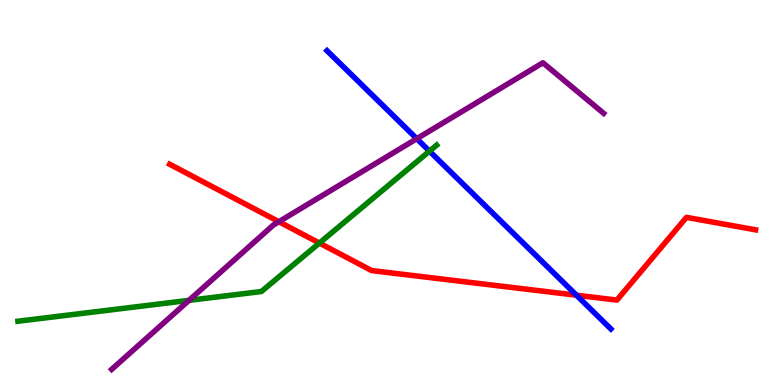[{'lines': ['blue', 'red'], 'intersections': [{'x': 7.44, 'y': 2.33}]}, {'lines': ['green', 'red'], 'intersections': [{'x': 4.12, 'y': 3.69}]}, {'lines': ['purple', 'red'], 'intersections': [{'x': 3.6, 'y': 4.24}]}, {'lines': ['blue', 'green'], 'intersections': [{'x': 5.54, 'y': 6.07}]}, {'lines': ['blue', 'purple'], 'intersections': [{'x': 5.38, 'y': 6.4}]}, {'lines': ['green', 'purple'], 'intersections': [{'x': 2.44, 'y': 2.2}]}]